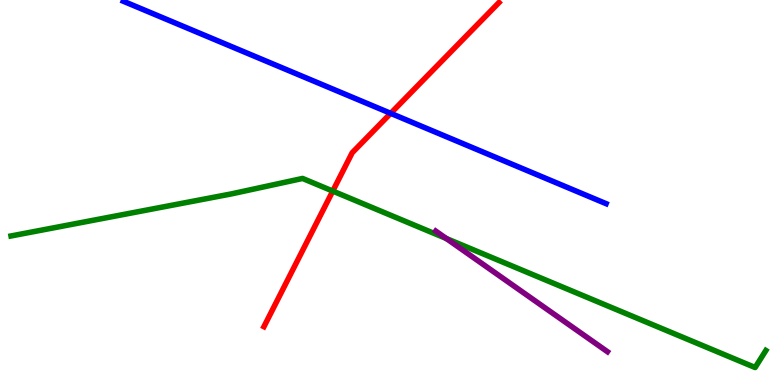[{'lines': ['blue', 'red'], 'intersections': [{'x': 5.04, 'y': 7.06}]}, {'lines': ['green', 'red'], 'intersections': [{'x': 4.29, 'y': 5.04}]}, {'lines': ['purple', 'red'], 'intersections': []}, {'lines': ['blue', 'green'], 'intersections': []}, {'lines': ['blue', 'purple'], 'intersections': []}, {'lines': ['green', 'purple'], 'intersections': [{'x': 5.76, 'y': 3.81}]}]